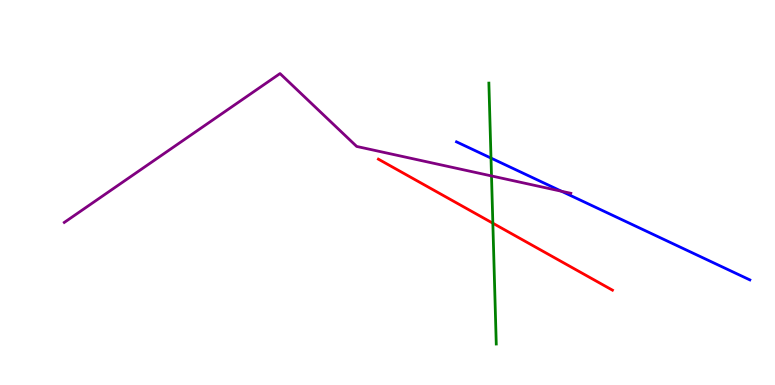[{'lines': ['blue', 'red'], 'intersections': []}, {'lines': ['green', 'red'], 'intersections': [{'x': 6.36, 'y': 4.2}]}, {'lines': ['purple', 'red'], 'intersections': []}, {'lines': ['blue', 'green'], 'intersections': [{'x': 6.34, 'y': 5.89}]}, {'lines': ['blue', 'purple'], 'intersections': [{'x': 7.25, 'y': 5.03}]}, {'lines': ['green', 'purple'], 'intersections': [{'x': 6.34, 'y': 5.43}]}]